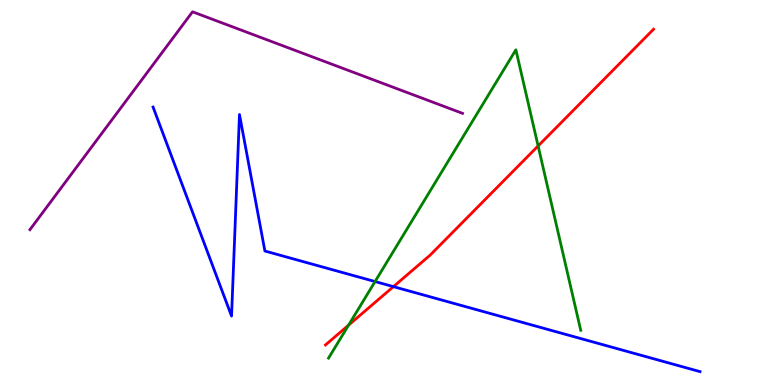[{'lines': ['blue', 'red'], 'intersections': [{'x': 5.08, 'y': 2.55}]}, {'lines': ['green', 'red'], 'intersections': [{'x': 4.5, 'y': 1.56}, {'x': 6.94, 'y': 6.21}]}, {'lines': ['purple', 'red'], 'intersections': []}, {'lines': ['blue', 'green'], 'intersections': [{'x': 4.84, 'y': 2.69}]}, {'lines': ['blue', 'purple'], 'intersections': []}, {'lines': ['green', 'purple'], 'intersections': []}]